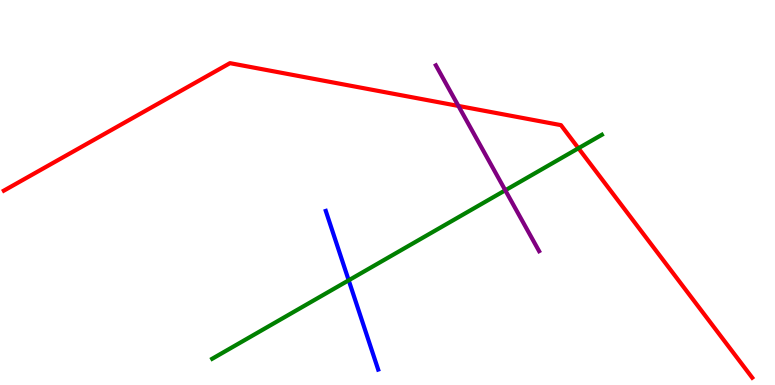[{'lines': ['blue', 'red'], 'intersections': []}, {'lines': ['green', 'red'], 'intersections': [{'x': 7.46, 'y': 6.15}]}, {'lines': ['purple', 'red'], 'intersections': [{'x': 5.92, 'y': 7.25}]}, {'lines': ['blue', 'green'], 'intersections': [{'x': 4.5, 'y': 2.72}]}, {'lines': ['blue', 'purple'], 'intersections': []}, {'lines': ['green', 'purple'], 'intersections': [{'x': 6.52, 'y': 5.06}]}]